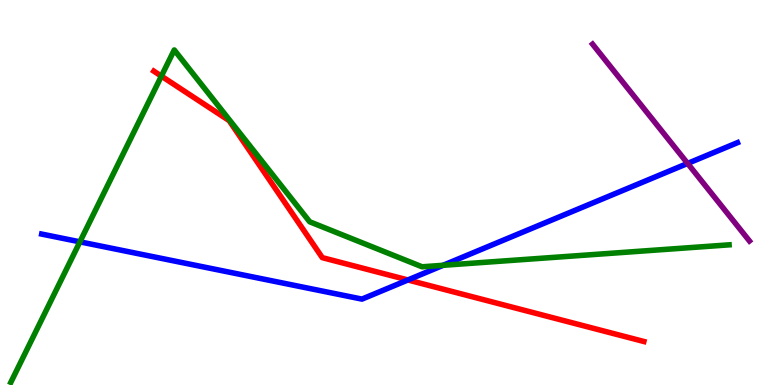[{'lines': ['blue', 'red'], 'intersections': [{'x': 5.26, 'y': 2.73}]}, {'lines': ['green', 'red'], 'intersections': [{'x': 2.08, 'y': 8.02}]}, {'lines': ['purple', 'red'], 'intersections': []}, {'lines': ['blue', 'green'], 'intersections': [{'x': 1.03, 'y': 3.72}, {'x': 5.72, 'y': 3.11}]}, {'lines': ['blue', 'purple'], 'intersections': [{'x': 8.87, 'y': 5.76}]}, {'lines': ['green', 'purple'], 'intersections': []}]